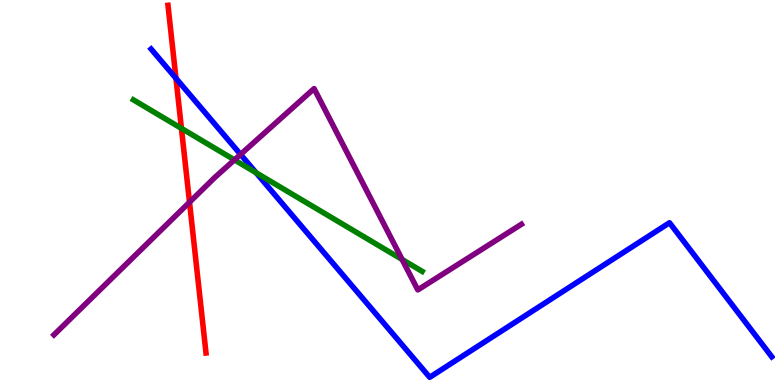[{'lines': ['blue', 'red'], 'intersections': [{'x': 2.27, 'y': 7.97}]}, {'lines': ['green', 'red'], 'intersections': [{'x': 2.34, 'y': 6.67}]}, {'lines': ['purple', 'red'], 'intersections': [{'x': 2.45, 'y': 4.75}]}, {'lines': ['blue', 'green'], 'intersections': [{'x': 3.3, 'y': 5.51}]}, {'lines': ['blue', 'purple'], 'intersections': [{'x': 3.1, 'y': 5.99}]}, {'lines': ['green', 'purple'], 'intersections': [{'x': 3.03, 'y': 5.85}, {'x': 5.19, 'y': 3.26}]}]